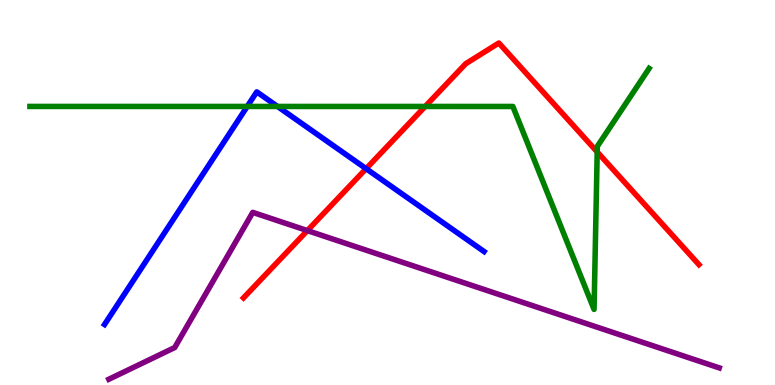[{'lines': ['blue', 'red'], 'intersections': [{'x': 4.72, 'y': 5.62}]}, {'lines': ['green', 'red'], 'intersections': [{'x': 5.49, 'y': 7.23}, {'x': 7.71, 'y': 6.05}]}, {'lines': ['purple', 'red'], 'intersections': [{'x': 3.97, 'y': 4.01}]}, {'lines': ['blue', 'green'], 'intersections': [{'x': 3.19, 'y': 7.24}, {'x': 3.58, 'y': 7.24}]}, {'lines': ['blue', 'purple'], 'intersections': []}, {'lines': ['green', 'purple'], 'intersections': []}]